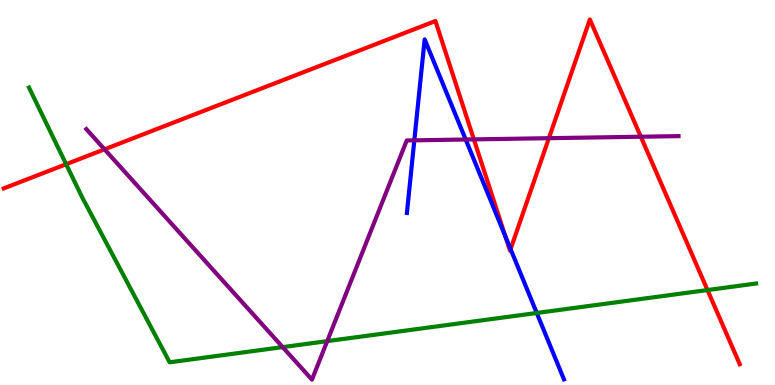[{'lines': ['blue', 'red'], 'intersections': [{'x': 6.52, 'y': 3.86}, {'x': 6.59, 'y': 3.53}]}, {'lines': ['green', 'red'], 'intersections': [{'x': 0.853, 'y': 5.73}, {'x': 9.13, 'y': 2.47}]}, {'lines': ['purple', 'red'], 'intersections': [{'x': 1.35, 'y': 6.12}, {'x': 6.11, 'y': 6.38}, {'x': 7.08, 'y': 6.41}, {'x': 8.27, 'y': 6.45}]}, {'lines': ['blue', 'green'], 'intersections': [{'x': 6.93, 'y': 1.87}]}, {'lines': ['blue', 'purple'], 'intersections': [{'x': 5.35, 'y': 6.36}, {'x': 6.01, 'y': 6.38}]}, {'lines': ['green', 'purple'], 'intersections': [{'x': 3.65, 'y': 0.984}, {'x': 4.22, 'y': 1.14}]}]